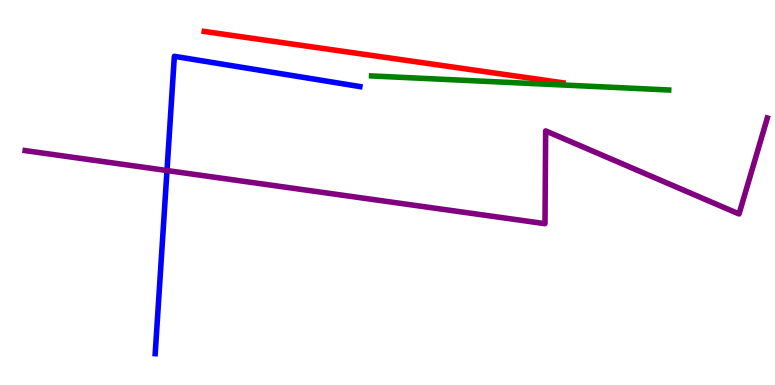[{'lines': ['blue', 'red'], 'intersections': []}, {'lines': ['green', 'red'], 'intersections': []}, {'lines': ['purple', 'red'], 'intersections': []}, {'lines': ['blue', 'green'], 'intersections': []}, {'lines': ['blue', 'purple'], 'intersections': [{'x': 2.15, 'y': 5.57}]}, {'lines': ['green', 'purple'], 'intersections': []}]